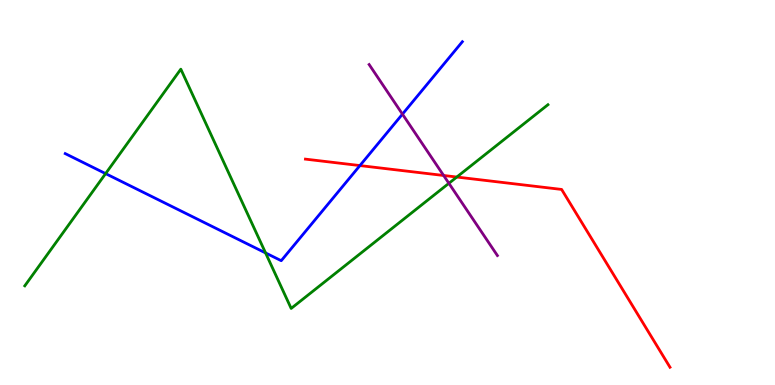[{'lines': ['blue', 'red'], 'intersections': [{'x': 4.64, 'y': 5.7}]}, {'lines': ['green', 'red'], 'intersections': [{'x': 5.89, 'y': 5.4}]}, {'lines': ['purple', 'red'], 'intersections': [{'x': 5.72, 'y': 5.44}]}, {'lines': ['blue', 'green'], 'intersections': [{'x': 1.36, 'y': 5.49}, {'x': 3.43, 'y': 3.43}]}, {'lines': ['blue', 'purple'], 'intersections': [{'x': 5.19, 'y': 7.04}]}, {'lines': ['green', 'purple'], 'intersections': [{'x': 5.79, 'y': 5.24}]}]